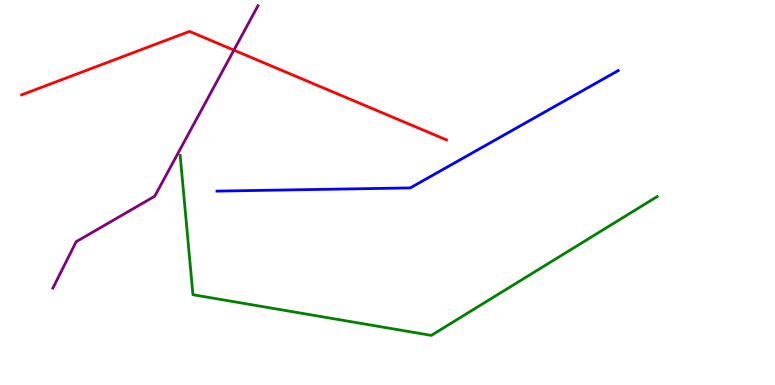[{'lines': ['blue', 'red'], 'intersections': []}, {'lines': ['green', 'red'], 'intersections': []}, {'lines': ['purple', 'red'], 'intersections': [{'x': 3.02, 'y': 8.7}]}, {'lines': ['blue', 'green'], 'intersections': []}, {'lines': ['blue', 'purple'], 'intersections': []}, {'lines': ['green', 'purple'], 'intersections': []}]